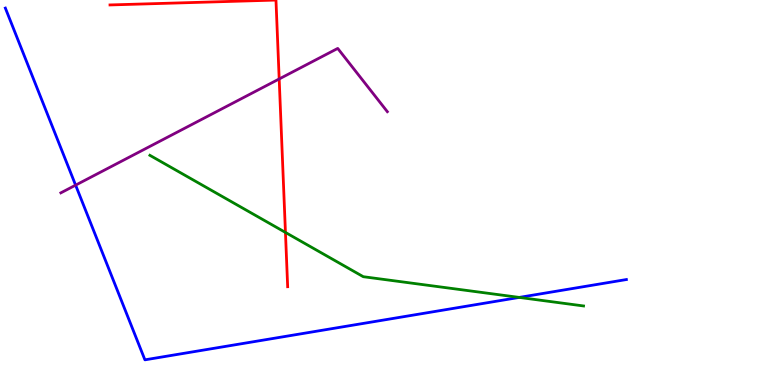[{'lines': ['blue', 'red'], 'intersections': []}, {'lines': ['green', 'red'], 'intersections': [{'x': 3.68, 'y': 3.96}]}, {'lines': ['purple', 'red'], 'intersections': [{'x': 3.6, 'y': 7.95}]}, {'lines': ['blue', 'green'], 'intersections': [{'x': 6.7, 'y': 2.27}]}, {'lines': ['blue', 'purple'], 'intersections': [{'x': 0.976, 'y': 5.19}]}, {'lines': ['green', 'purple'], 'intersections': []}]